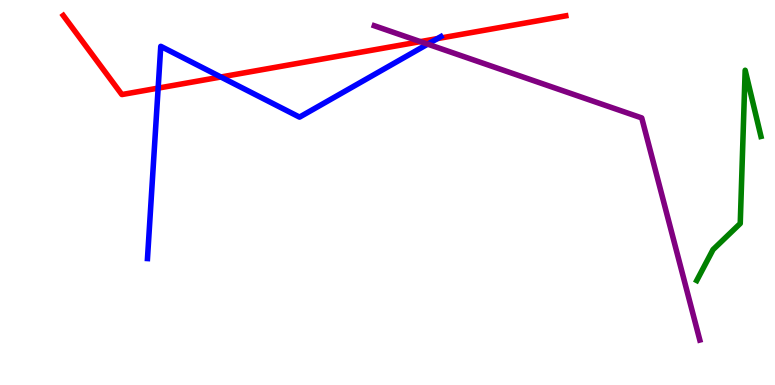[{'lines': ['blue', 'red'], 'intersections': [{'x': 2.04, 'y': 7.71}, {'x': 2.85, 'y': 8.0}, {'x': 5.64, 'y': 9.0}]}, {'lines': ['green', 'red'], 'intersections': []}, {'lines': ['purple', 'red'], 'intersections': [{'x': 5.42, 'y': 8.92}]}, {'lines': ['blue', 'green'], 'intersections': []}, {'lines': ['blue', 'purple'], 'intersections': [{'x': 5.52, 'y': 8.85}]}, {'lines': ['green', 'purple'], 'intersections': []}]